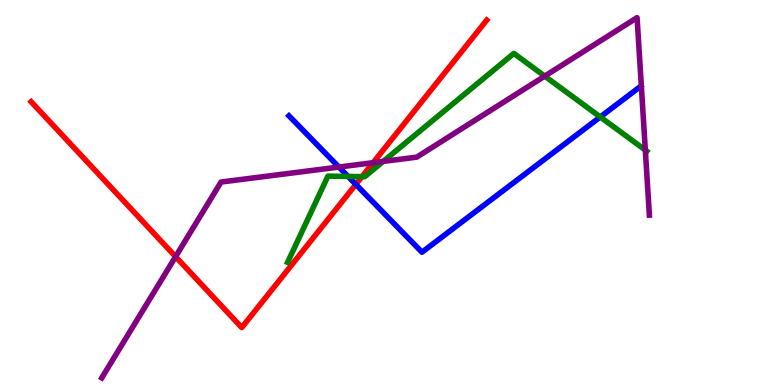[{'lines': ['blue', 'red'], 'intersections': [{'x': 4.59, 'y': 5.21}]}, {'lines': ['green', 'red'], 'intersections': [{'x': 4.67, 'y': 5.41}]}, {'lines': ['purple', 'red'], 'intersections': [{'x': 2.27, 'y': 3.33}, {'x': 4.81, 'y': 5.77}]}, {'lines': ['blue', 'green'], 'intersections': [{'x': 4.49, 'y': 5.42}, {'x': 7.75, 'y': 6.96}]}, {'lines': ['blue', 'purple'], 'intersections': [{'x': 4.37, 'y': 5.66}]}, {'lines': ['green', 'purple'], 'intersections': [{'x': 4.94, 'y': 5.81}, {'x': 7.03, 'y': 8.02}, {'x': 8.33, 'y': 6.1}]}]